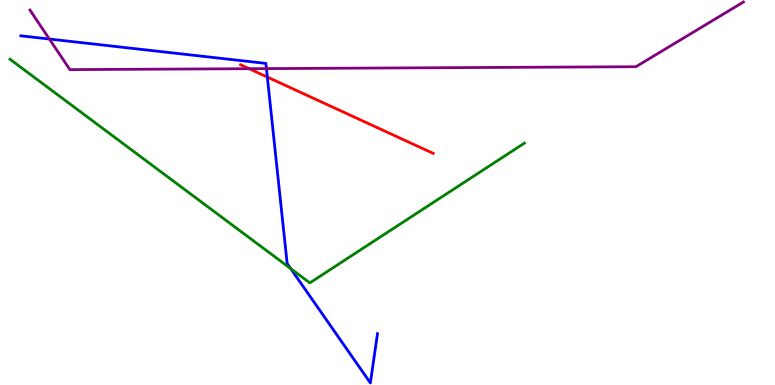[{'lines': ['blue', 'red'], 'intersections': [{'x': 3.45, 'y': 8.0}]}, {'lines': ['green', 'red'], 'intersections': []}, {'lines': ['purple', 'red'], 'intersections': [{'x': 3.21, 'y': 8.22}]}, {'lines': ['blue', 'green'], 'intersections': [{'x': 3.75, 'y': 3.02}]}, {'lines': ['blue', 'purple'], 'intersections': [{'x': 0.637, 'y': 8.99}, {'x': 3.44, 'y': 8.22}]}, {'lines': ['green', 'purple'], 'intersections': []}]